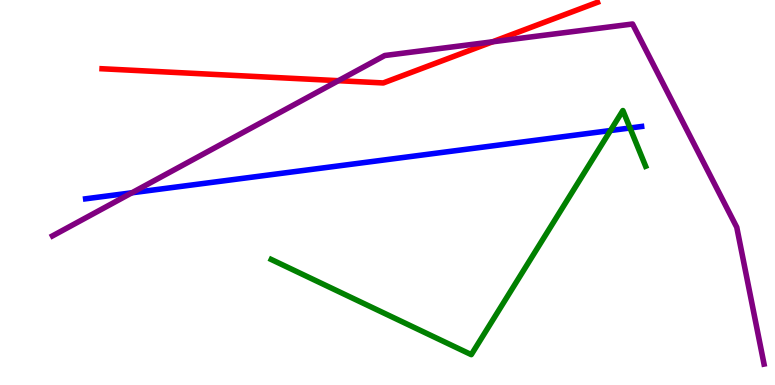[{'lines': ['blue', 'red'], 'intersections': []}, {'lines': ['green', 'red'], 'intersections': []}, {'lines': ['purple', 'red'], 'intersections': [{'x': 4.37, 'y': 7.9}, {'x': 6.36, 'y': 8.91}]}, {'lines': ['blue', 'green'], 'intersections': [{'x': 7.88, 'y': 6.61}, {'x': 8.13, 'y': 6.68}]}, {'lines': ['blue', 'purple'], 'intersections': [{'x': 1.7, 'y': 4.99}]}, {'lines': ['green', 'purple'], 'intersections': []}]